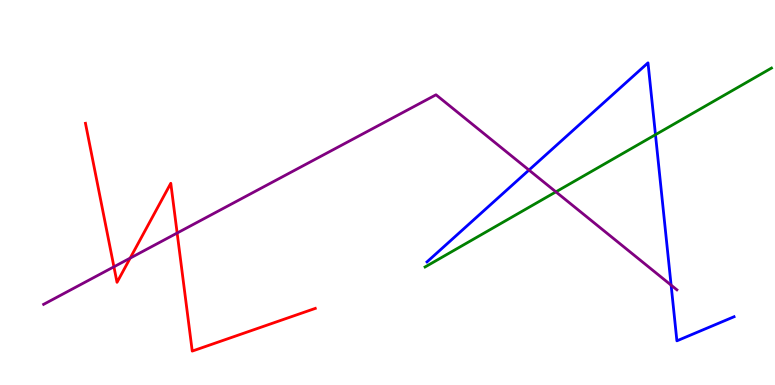[{'lines': ['blue', 'red'], 'intersections': []}, {'lines': ['green', 'red'], 'intersections': []}, {'lines': ['purple', 'red'], 'intersections': [{'x': 1.47, 'y': 3.07}, {'x': 1.68, 'y': 3.3}, {'x': 2.29, 'y': 3.95}]}, {'lines': ['blue', 'green'], 'intersections': [{'x': 8.46, 'y': 6.5}]}, {'lines': ['blue', 'purple'], 'intersections': [{'x': 6.83, 'y': 5.58}, {'x': 8.66, 'y': 2.59}]}, {'lines': ['green', 'purple'], 'intersections': [{'x': 7.17, 'y': 5.02}]}]